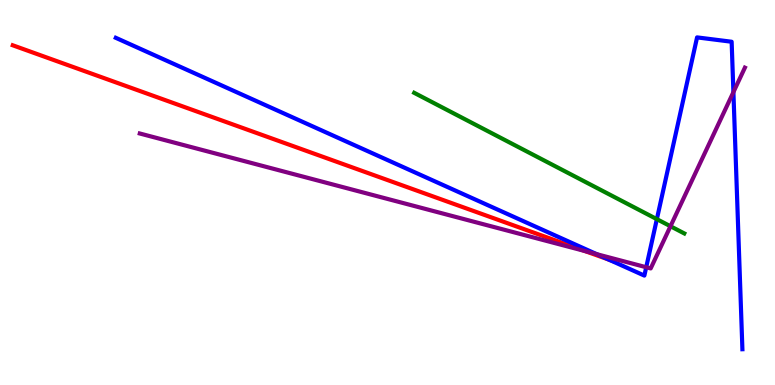[{'lines': ['blue', 'red'], 'intersections': [{'x': 7.86, 'y': 3.25}]}, {'lines': ['green', 'red'], 'intersections': []}, {'lines': ['purple', 'red'], 'intersections': [{'x': 7.55, 'y': 3.48}]}, {'lines': ['blue', 'green'], 'intersections': [{'x': 8.48, 'y': 4.31}]}, {'lines': ['blue', 'purple'], 'intersections': [{'x': 7.7, 'y': 3.4}, {'x': 8.34, 'y': 3.06}, {'x': 9.46, 'y': 7.61}]}, {'lines': ['green', 'purple'], 'intersections': [{'x': 8.65, 'y': 4.12}]}]